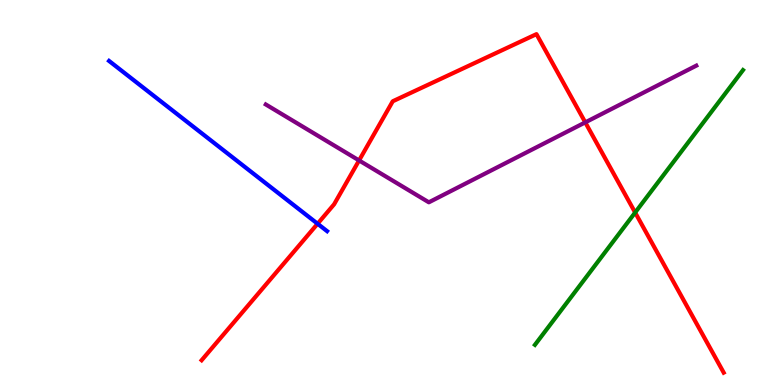[{'lines': ['blue', 'red'], 'intersections': [{'x': 4.1, 'y': 4.19}]}, {'lines': ['green', 'red'], 'intersections': [{'x': 8.2, 'y': 4.48}]}, {'lines': ['purple', 'red'], 'intersections': [{'x': 4.63, 'y': 5.83}, {'x': 7.55, 'y': 6.82}]}, {'lines': ['blue', 'green'], 'intersections': []}, {'lines': ['blue', 'purple'], 'intersections': []}, {'lines': ['green', 'purple'], 'intersections': []}]